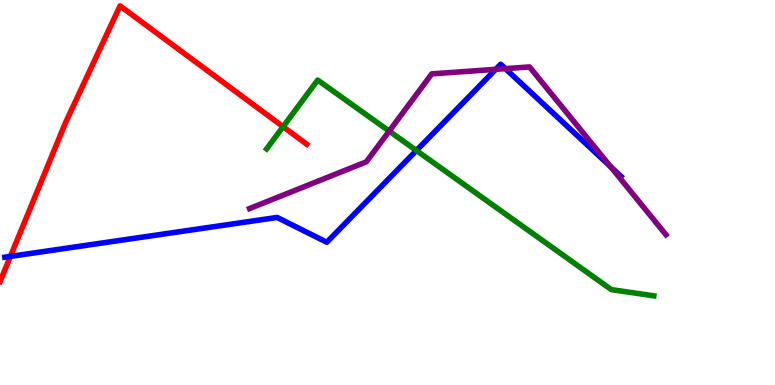[{'lines': ['blue', 'red'], 'intersections': [{'x': 0.134, 'y': 3.34}]}, {'lines': ['green', 'red'], 'intersections': [{'x': 3.65, 'y': 6.71}]}, {'lines': ['purple', 'red'], 'intersections': []}, {'lines': ['blue', 'green'], 'intersections': [{'x': 5.37, 'y': 6.09}]}, {'lines': ['blue', 'purple'], 'intersections': [{'x': 6.4, 'y': 8.2}, {'x': 6.52, 'y': 8.22}, {'x': 7.88, 'y': 5.67}]}, {'lines': ['green', 'purple'], 'intersections': [{'x': 5.02, 'y': 6.59}]}]